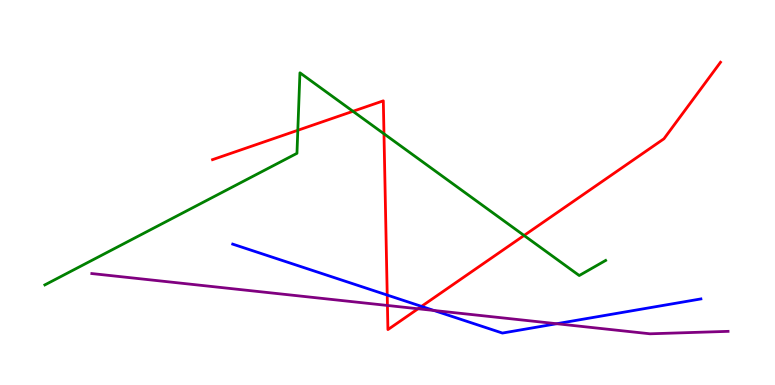[{'lines': ['blue', 'red'], 'intersections': [{'x': 5.0, 'y': 2.34}, {'x': 5.44, 'y': 2.04}]}, {'lines': ['green', 'red'], 'intersections': [{'x': 3.84, 'y': 6.62}, {'x': 4.55, 'y': 7.11}, {'x': 4.95, 'y': 6.52}, {'x': 6.76, 'y': 3.88}]}, {'lines': ['purple', 'red'], 'intersections': [{'x': 5.0, 'y': 2.07}, {'x': 5.39, 'y': 1.98}]}, {'lines': ['blue', 'green'], 'intersections': []}, {'lines': ['blue', 'purple'], 'intersections': [{'x': 5.6, 'y': 1.94}, {'x': 7.18, 'y': 1.59}]}, {'lines': ['green', 'purple'], 'intersections': []}]